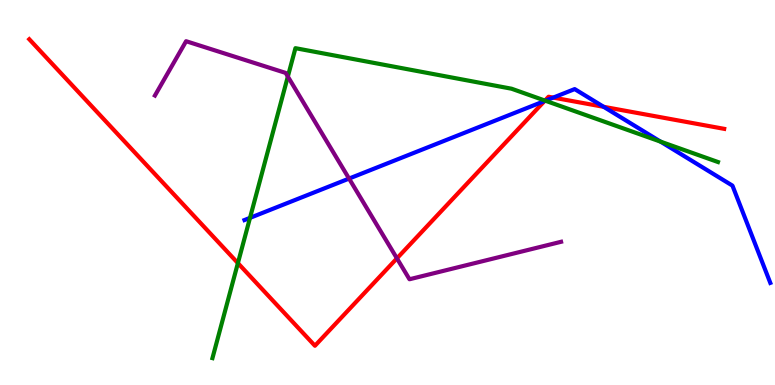[{'lines': ['blue', 'red'], 'intersections': [{'x': 7.03, 'y': 7.38}, {'x': 7.14, 'y': 7.47}, {'x': 7.79, 'y': 7.23}]}, {'lines': ['green', 'red'], 'intersections': [{'x': 3.07, 'y': 3.17}, {'x': 7.03, 'y': 7.39}]}, {'lines': ['purple', 'red'], 'intersections': [{'x': 5.12, 'y': 3.29}]}, {'lines': ['blue', 'green'], 'intersections': [{'x': 3.23, 'y': 4.34}, {'x': 7.04, 'y': 7.38}, {'x': 8.52, 'y': 6.32}]}, {'lines': ['blue', 'purple'], 'intersections': [{'x': 4.5, 'y': 5.36}]}, {'lines': ['green', 'purple'], 'intersections': [{'x': 3.71, 'y': 8.01}]}]